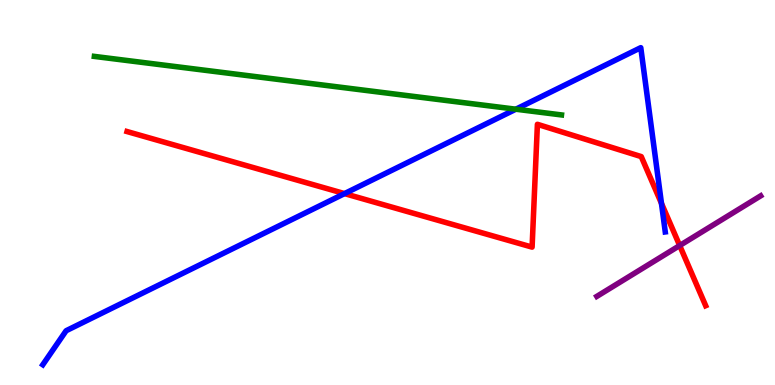[{'lines': ['blue', 'red'], 'intersections': [{'x': 4.45, 'y': 4.97}, {'x': 8.53, 'y': 4.72}]}, {'lines': ['green', 'red'], 'intersections': []}, {'lines': ['purple', 'red'], 'intersections': [{'x': 8.77, 'y': 3.62}]}, {'lines': ['blue', 'green'], 'intersections': [{'x': 6.66, 'y': 7.16}]}, {'lines': ['blue', 'purple'], 'intersections': []}, {'lines': ['green', 'purple'], 'intersections': []}]